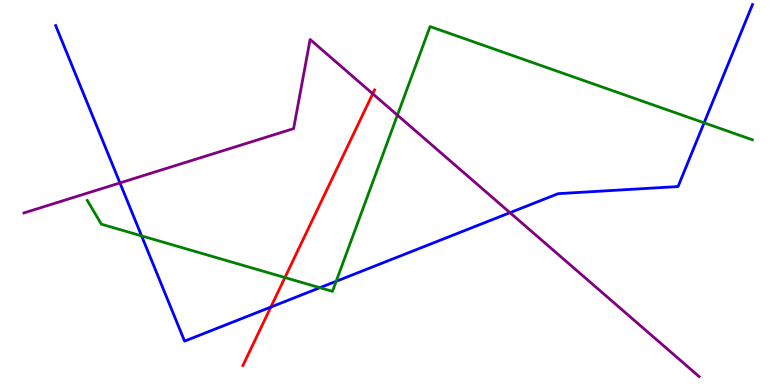[{'lines': ['blue', 'red'], 'intersections': [{'x': 3.49, 'y': 2.02}]}, {'lines': ['green', 'red'], 'intersections': [{'x': 3.68, 'y': 2.79}]}, {'lines': ['purple', 'red'], 'intersections': [{'x': 4.81, 'y': 7.56}]}, {'lines': ['blue', 'green'], 'intersections': [{'x': 1.83, 'y': 3.87}, {'x': 4.13, 'y': 2.53}, {'x': 4.34, 'y': 2.69}, {'x': 9.09, 'y': 6.81}]}, {'lines': ['blue', 'purple'], 'intersections': [{'x': 1.55, 'y': 5.25}, {'x': 6.58, 'y': 4.48}]}, {'lines': ['green', 'purple'], 'intersections': [{'x': 5.13, 'y': 7.01}]}]